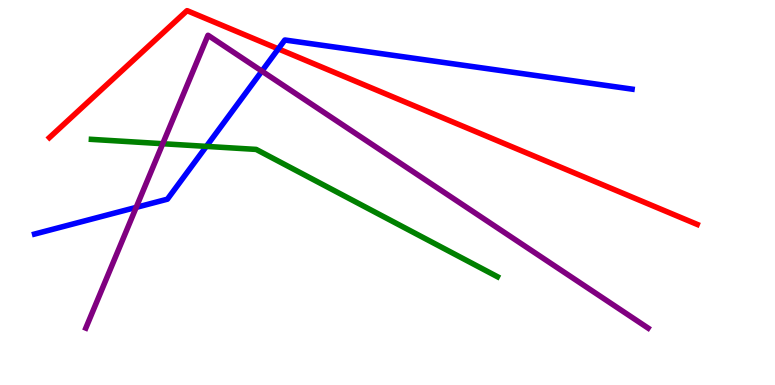[{'lines': ['blue', 'red'], 'intersections': [{'x': 3.59, 'y': 8.73}]}, {'lines': ['green', 'red'], 'intersections': []}, {'lines': ['purple', 'red'], 'intersections': []}, {'lines': ['blue', 'green'], 'intersections': [{'x': 2.66, 'y': 6.2}]}, {'lines': ['blue', 'purple'], 'intersections': [{'x': 1.76, 'y': 4.61}, {'x': 3.38, 'y': 8.15}]}, {'lines': ['green', 'purple'], 'intersections': [{'x': 2.1, 'y': 6.27}]}]